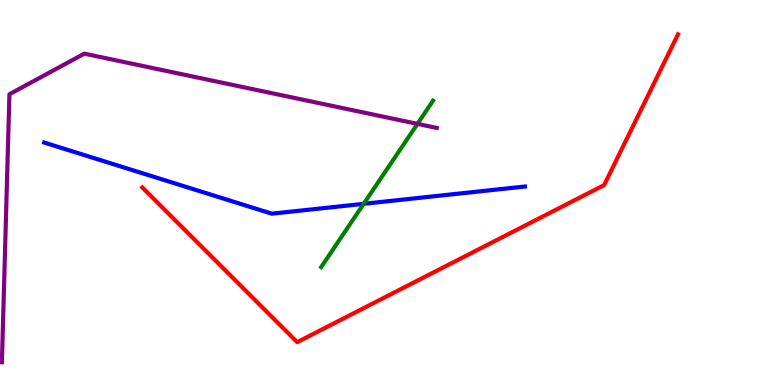[{'lines': ['blue', 'red'], 'intersections': []}, {'lines': ['green', 'red'], 'intersections': []}, {'lines': ['purple', 'red'], 'intersections': []}, {'lines': ['blue', 'green'], 'intersections': [{'x': 4.69, 'y': 4.71}]}, {'lines': ['blue', 'purple'], 'intersections': []}, {'lines': ['green', 'purple'], 'intersections': [{'x': 5.39, 'y': 6.78}]}]